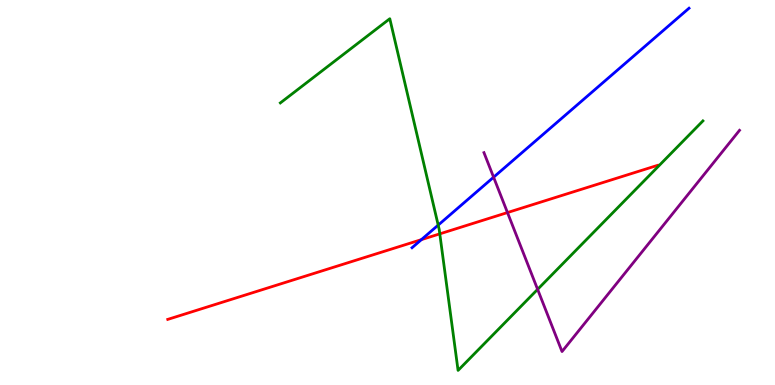[{'lines': ['blue', 'red'], 'intersections': [{'x': 5.44, 'y': 3.78}]}, {'lines': ['green', 'red'], 'intersections': [{'x': 5.67, 'y': 3.93}]}, {'lines': ['purple', 'red'], 'intersections': [{'x': 6.55, 'y': 4.48}]}, {'lines': ['blue', 'green'], 'intersections': [{'x': 5.65, 'y': 4.15}]}, {'lines': ['blue', 'purple'], 'intersections': [{'x': 6.37, 'y': 5.4}]}, {'lines': ['green', 'purple'], 'intersections': [{'x': 6.94, 'y': 2.48}]}]